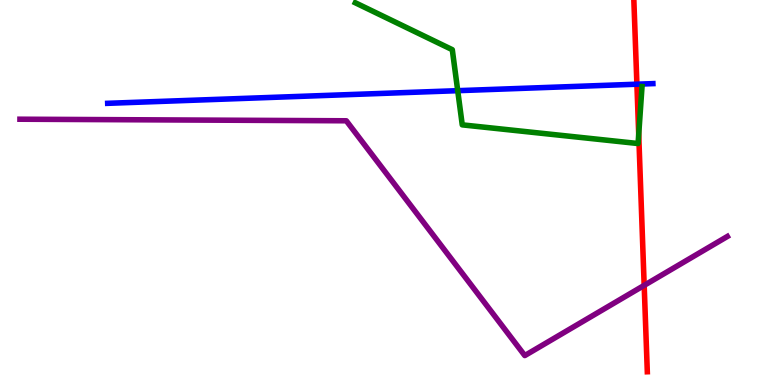[{'lines': ['blue', 'red'], 'intersections': [{'x': 8.22, 'y': 7.81}]}, {'lines': ['green', 'red'], 'intersections': [{'x': 8.24, 'y': 6.51}]}, {'lines': ['purple', 'red'], 'intersections': [{'x': 8.31, 'y': 2.59}]}, {'lines': ['blue', 'green'], 'intersections': [{'x': 5.91, 'y': 7.64}]}, {'lines': ['blue', 'purple'], 'intersections': []}, {'lines': ['green', 'purple'], 'intersections': []}]